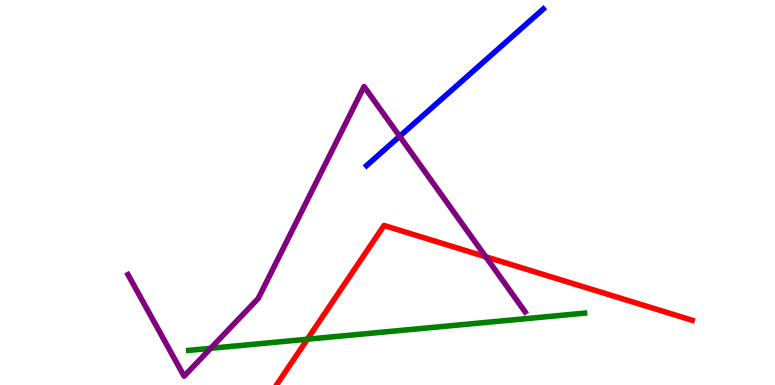[{'lines': ['blue', 'red'], 'intersections': []}, {'lines': ['green', 'red'], 'intersections': [{'x': 3.97, 'y': 1.19}]}, {'lines': ['purple', 'red'], 'intersections': [{'x': 6.27, 'y': 3.33}]}, {'lines': ['blue', 'green'], 'intersections': []}, {'lines': ['blue', 'purple'], 'intersections': [{'x': 5.16, 'y': 6.46}]}, {'lines': ['green', 'purple'], 'intersections': [{'x': 2.72, 'y': 0.953}]}]